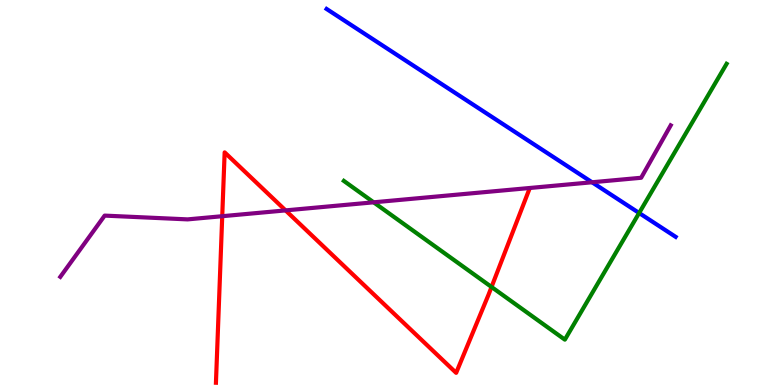[{'lines': ['blue', 'red'], 'intersections': []}, {'lines': ['green', 'red'], 'intersections': [{'x': 6.34, 'y': 2.55}]}, {'lines': ['purple', 'red'], 'intersections': [{'x': 2.87, 'y': 4.38}, {'x': 3.68, 'y': 4.54}]}, {'lines': ['blue', 'green'], 'intersections': [{'x': 8.25, 'y': 4.47}]}, {'lines': ['blue', 'purple'], 'intersections': [{'x': 7.64, 'y': 5.27}]}, {'lines': ['green', 'purple'], 'intersections': [{'x': 4.82, 'y': 4.75}]}]